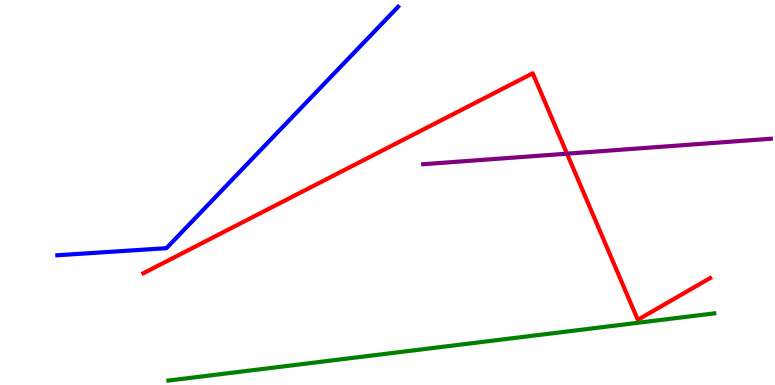[{'lines': ['blue', 'red'], 'intersections': []}, {'lines': ['green', 'red'], 'intersections': []}, {'lines': ['purple', 'red'], 'intersections': [{'x': 7.32, 'y': 6.01}]}, {'lines': ['blue', 'green'], 'intersections': []}, {'lines': ['blue', 'purple'], 'intersections': []}, {'lines': ['green', 'purple'], 'intersections': []}]